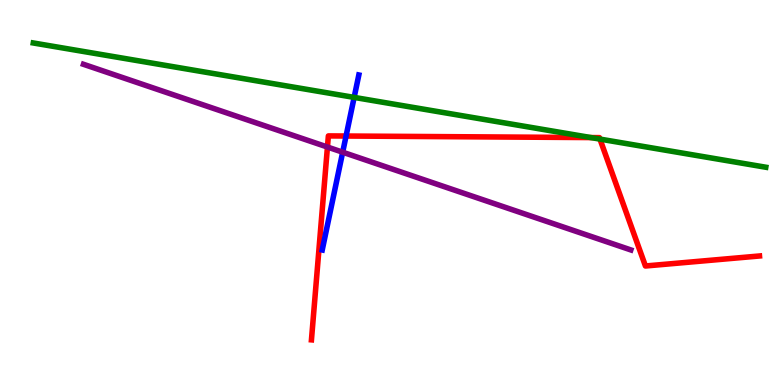[{'lines': ['blue', 'red'], 'intersections': [{'x': 4.47, 'y': 6.47}]}, {'lines': ['green', 'red'], 'intersections': [{'x': 7.63, 'y': 6.43}, {'x': 7.74, 'y': 6.39}]}, {'lines': ['purple', 'red'], 'intersections': [{'x': 4.23, 'y': 6.18}]}, {'lines': ['blue', 'green'], 'intersections': [{'x': 4.57, 'y': 7.47}]}, {'lines': ['blue', 'purple'], 'intersections': [{'x': 4.42, 'y': 6.05}]}, {'lines': ['green', 'purple'], 'intersections': []}]